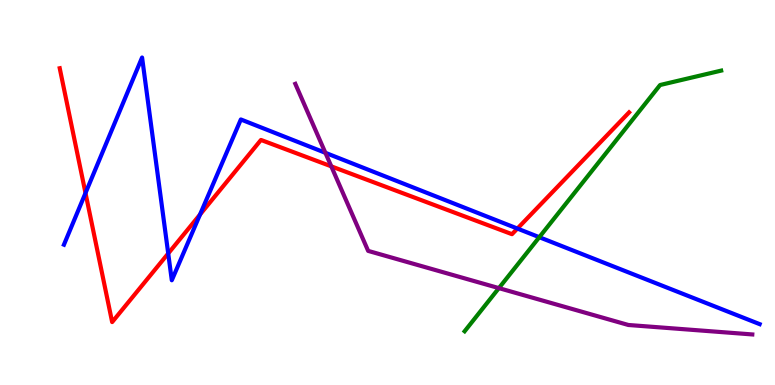[{'lines': ['blue', 'red'], 'intersections': [{'x': 1.1, 'y': 4.99}, {'x': 2.17, 'y': 3.42}, {'x': 2.58, 'y': 4.43}, {'x': 6.68, 'y': 4.06}]}, {'lines': ['green', 'red'], 'intersections': []}, {'lines': ['purple', 'red'], 'intersections': [{'x': 4.27, 'y': 5.68}]}, {'lines': ['blue', 'green'], 'intersections': [{'x': 6.96, 'y': 3.84}]}, {'lines': ['blue', 'purple'], 'intersections': [{'x': 4.2, 'y': 6.03}]}, {'lines': ['green', 'purple'], 'intersections': [{'x': 6.44, 'y': 2.52}]}]